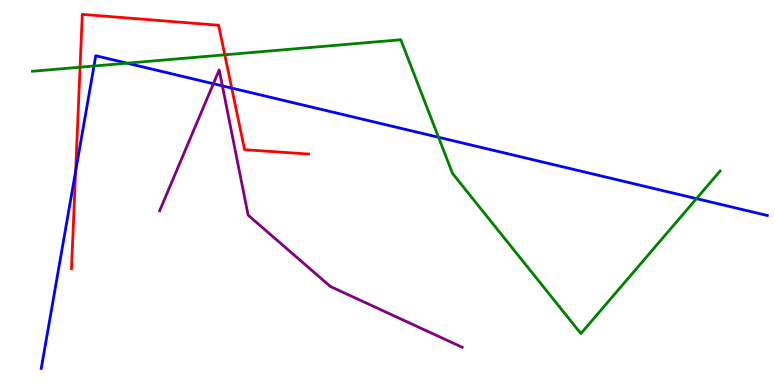[{'lines': ['blue', 'red'], 'intersections': [{'x': 0.976, 'y': 5.55}, {'x': 2.99, 'y': 7.71}]}, {'lines': ['green', 'red'], 'intersections': [{'x': 1.03, 'y': 8.25}, {'x': 2.9, 'y': 8.58}]}, {'lines': ['purple', 'red'], 'intersections': []}, {'lines': ['blue', 'green'], 'intersections': [{'x': 1.21, 'y': 8.29}, {'x': 1.64, 'y': 8.36}, {'x': 5.66, 'y': 6.43}, {'x': 8.99, 'y': 4.84}]}, {'lines': ['blue', 'purple'], 'intersections': [{'x': 2.75, 'y': 7.83}, {'x': 2.87, 'y': 7.77}]}, {'lines': ['green', 'purple'], 'intersections': []}]